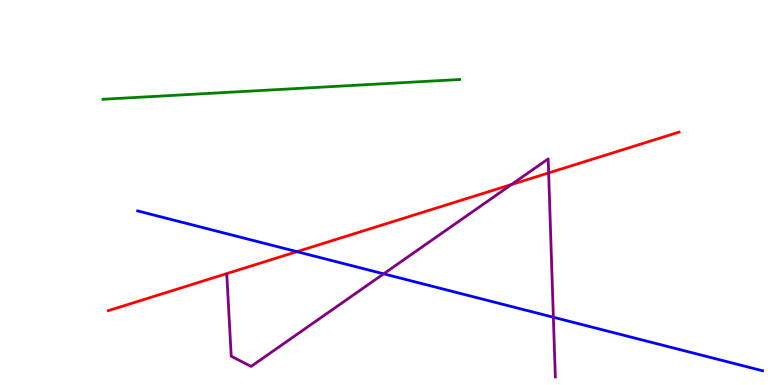[{'lines': ['blue', 'red'], 'intersections': [{'x': 3.83, 'y': 3.46}]}, {'lines': ['green', 'red'], 'intersections': []}, {'lines': ['purple', 'red'], 'intersections': [{'x': 6.6, 'y': 5.21}, {'x': 7.08, 'y': 5.51}]}, {'lines': ['blue', 'green'], 'intersections': []}, {'lines': ['blue', 'purple'], 'intersections': [{'x': 4.95, 'y': 2.89}, {'x': 7.14, 'y': 1.76}]}, {'lines': ['green', 'purple'], 'intersections': []}]